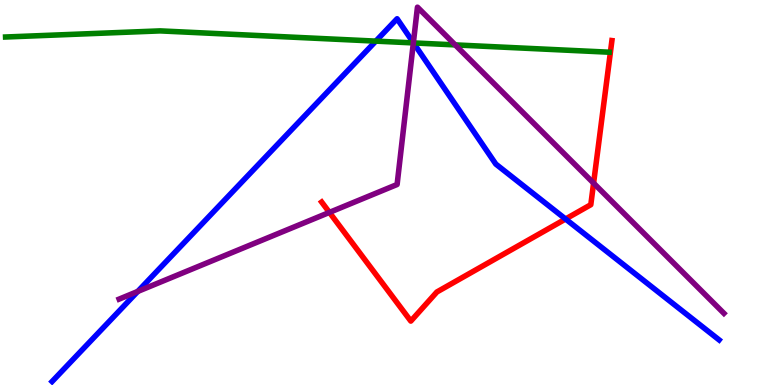[{'lines': ['blue', 'red'], 'intersections': [{'x': 7.3, 'y': 4.31}]}, {'lines': ['green', 'red'], 'intersections': []}, {'lines': ['purple', 'red'], 'intersections': [{'x': 4.25, 'y': 4.48}, {'x': 7.66, 'y': 5.24}]}, {'lines': ['blue', 'green'], 'intersections': [{'x': 4.85, 'y': 8.93}, {'x': 5.34, 'y': 8.89}]}, {'lines': ['blue', 'purple'], 'intersections': [{'x': 1.78, 'y': 2.43}, {'x': 5.33, 'y': 8.89}]}, {'lines': ['green', 'purple'], 'intersections': [{'x': 5.33, 'y': 8.89}, {'x': 5.87, 'y': 8.83}]}]